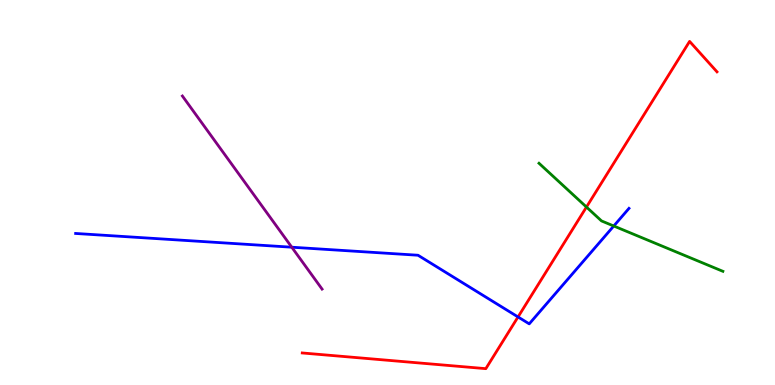[{'lines': ['blue', 'red'], 'intersections': [{'x': 6.68, 'y': 1.77}]}, {'lines': ['green', 'red'], 'intersections': [{'x': 7.57, 'y': 4.62}]}, {'lines': ['purple', 'red'], 'intersections': []}, {'lines': ['blue', 'green'], 'intersections': [{'x': 7.92, 'y': 4.13}]}, {'lines': ['blue', 'purple'], 'intersections': [{'x': 3.76, 'y': 3.58}]}, {'lines': ['green', 'purple'], 'intersections': []}]